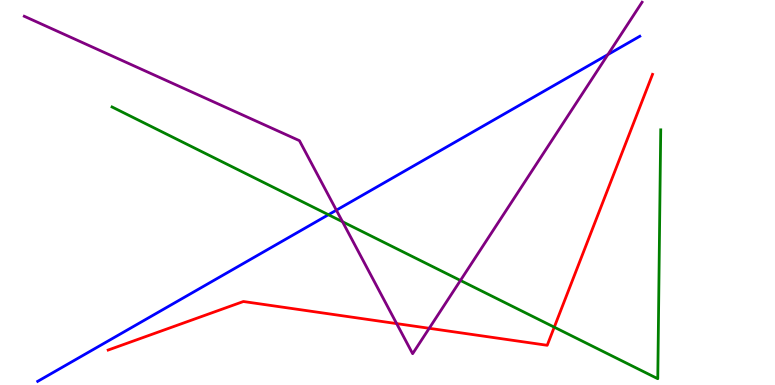[{'lines': ['blue', 'red'], 'intersections': []}, {'lines': ['green', 'red'], 'intersections': [{'x': 7.15, 'y': 1.5}]}, {'lines': ['purple', 'red'], 'intersections': [{'x': 5.12, 'y': 1.59}, {'x': 5.54, 'y': 1.47}]}, {'lines': ['blue', 'green'], 'intersections': [{'x': 4.24, 'y': 4.42}]}, {'lines': ['blue', 'purple'], 'intersections': [{'x': 4.34, 'y': 4.54}, {'x': 7.84, 'y': 8.58}]}, {'lines': ['green', 'purple'], 'intersections': [{'x': 4.42, 'y': 4.24}, {'x': 5.94, 'y': 2.72}]}]